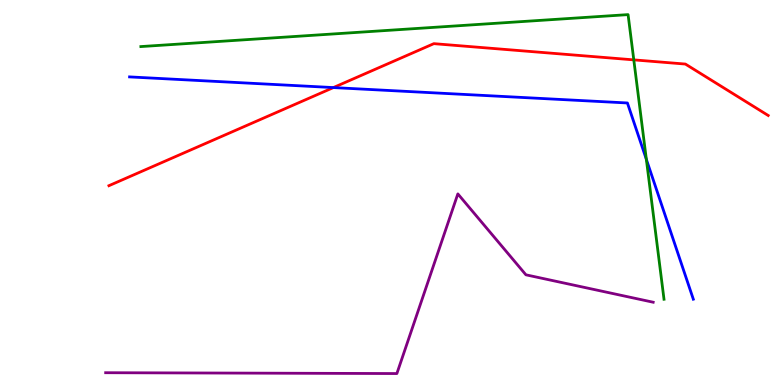[{'lines': ['blue', 'red'], 'intersections': [{'x': 4.3, 'y': 7.73}]}, {'lines': ['green', 'red'], 'intersections': [{'x': 8.18, 'y': 8.44}]}, {'lines': ['purple', 'red'], 'intersections': []}, {'lines': ['blue', 'green'], 'intersections': [{'x': 8.34, 'y': 5.86}]}, {'lines': ['blue', 'purple'], 'intersections': []}, {'lines': ['green', 'purple'], 'intersections': []}]